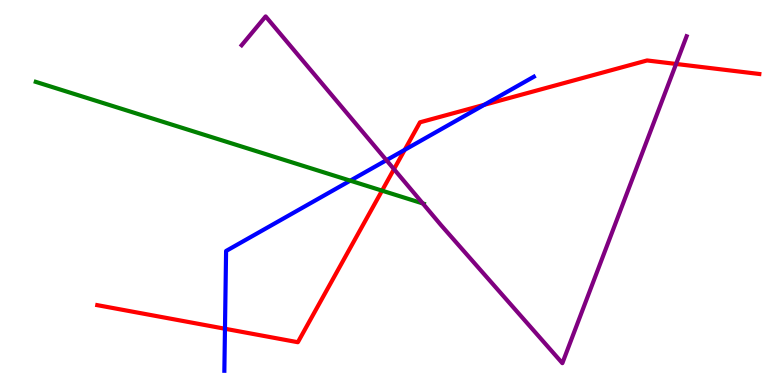[{'lines': ['blue', 'red'], 'intersections': [{'x': 2.9, 'y': 1.46}, {'x': 5.22, 'y': 6.11}, {'x': 6.25, 'y': 7.28}]}, {'lines': ['green', 'red'], 'intersections': [{'x': 4.93, 'y': 5.05}]}, {'lines': ['purple', 'red'], 'intersections': [{'x': 5.08, 'y': 5.61}, {'x': 8.72, 'y': 8.34}]}, {'lines': ['blue', 'green'], 'intersections': [{'x': 4.52, 'y': 5.31}]}, {'lines': ['blue', 'purple'], 'intersections': [{'x': 4.99, 'y': 5.84}]}, {'lines': ['green', 'purple'], 'intersections': [{'x': 5.46, 'y': 4.72}]}]